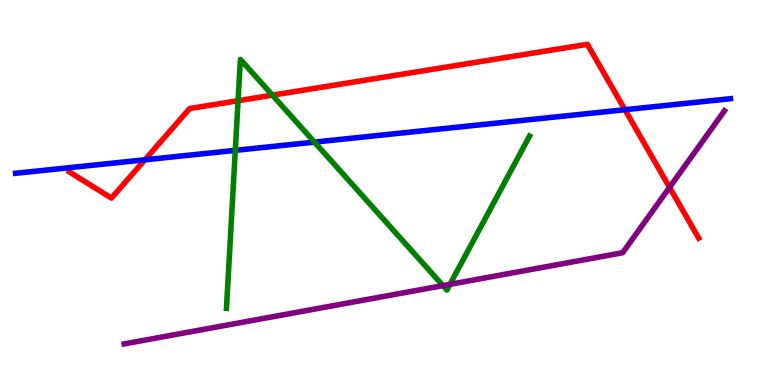[{'lines': ['blue', 'red'], 'intersections': [{'x': 1.87, 'y': 5.85}, {'x': 8.06, 'y': 7.15}]}, {'lines': ['green', 'red'], 'intersections': [{'x': 3.07, 'y': 7.38}, {'x': 3.52, 'y': 7.53}]}, {'lines': ['purple', 'red'], 'intersections': [{'x': 8.64, 'y': 5.13}]}, {'lines': ['blue', 'green'], 'intersections': [{'x': 3.04, 'y': 6.09}, {'x': 4.06, 'y': 6.31}]}, {'lines': ['blue', 'purple'], 'intersections': []}, {'lines': ['green', 'purple'], 'intersections': [{'x': 5.72, 'y': 2.58}, {'x': 5.81, 'y': 2.61}]}]